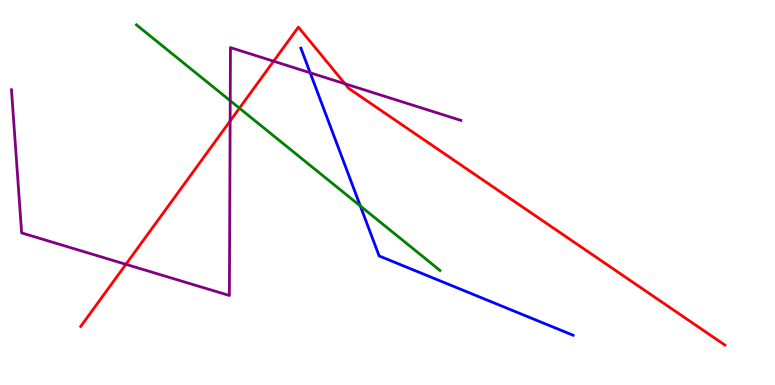[{'lines': ['blue', 'red'], 'intersections': []}, {'lines': ['green', 'red'], 'intersections': [{'x': 3.09, 'y': 7.19}]}, {'lines': ['purple', 'red'], 'intersections': [{'x': 1.62, 'y': 3.13}, {'x': 2.97, 'y': 6.86}, {'x': 3.53, 'y': 8.41}, {'x': 4.45, 'y': 7.82}]}, {'lines': ['blue', 'green'], 'intersections': [{'x': 4.65, 'y': 4.65}]}, {'lines': ['blue', 'purple'], 'intersections': [{'x': 4.0, 'y': 8.11}]}, {'lines': ['green', 'purple'], 'intersections': [{'x': 2.97, 'y': 7.38}]}]